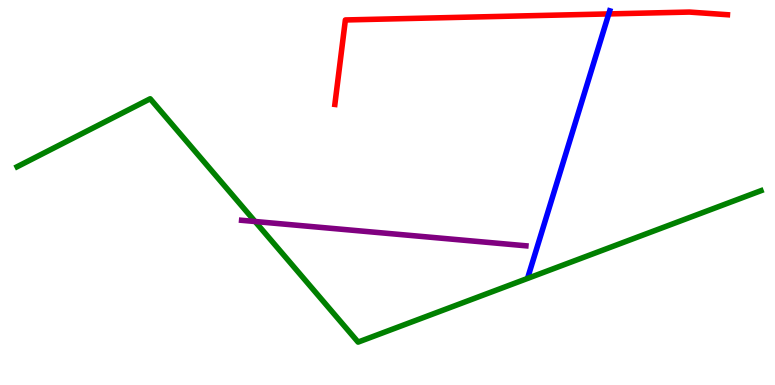[{'lines': ['blue', 'red'], 'intersections': [{'x': 7.85, 'y': 9.64}]}, {'lines': ['green', 'red'], 'intersections': []}, {'lines': ['purple', 'red'], 'intersections': []}, {'lines': ['blue', 'green'], 'intersections': []}, {'lines': ['blue', 'purple'], 'intersections': []}, {'lines': ['green', 'purple'], 'intersections': [{'x': 3.29, 'y': 4.25}]}]